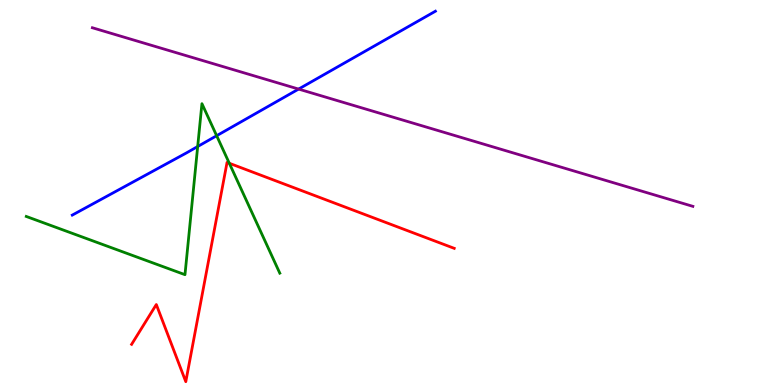[{'lines': ['blue', 'red'], 'intersections': []}, {'lines': ['green', 'red'], 'intersections': [{'x': 2.96, 'y': 5.76}]}, {'lines': ['purple', 'red'], 'intersections': []}, {'lines': ['blue', 'green'], 'intersections': [{'x': 2.55, 'y': 6.19}, {'x': 2.8, 'y': 6.47}]}, {'lines': ['blue', 'purple'], 'intersections': [{'x': 3.85, 'y': 7.69}]}, {'lines': ['green', 'purple'], 'intersections': []}]